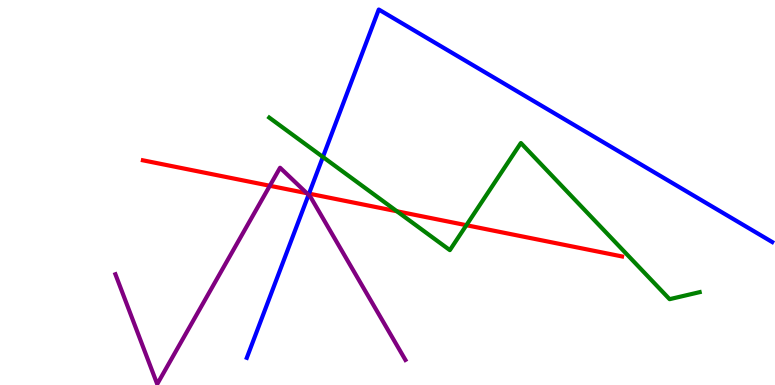[{'lines': ['blue', 'red'], 'intersections': [{'x': 3.99, 'y': 4.97}]}, {'lines': ['green', 'red'], 'intersections': [{'x': 5.12, 'y': 4.51}, {'x': 6.02, 'y': 4.15}]}, {'lines': ['purple', 'red'], 'intersections': [{'x': 3.48, 'y': 5.17}, {'x': 3.96, 'y': 4.98}]}, {'lines': ['blue', 'green'], 'intersections': [{'x': 4.17, 'y': 5.92}]}, {'lines': ['blue', 'purple'], 'intersections': [{'x': 3.98, 'y': 4.94}]}, {'lines': ['green', 'purple'], 'intersections': []}]